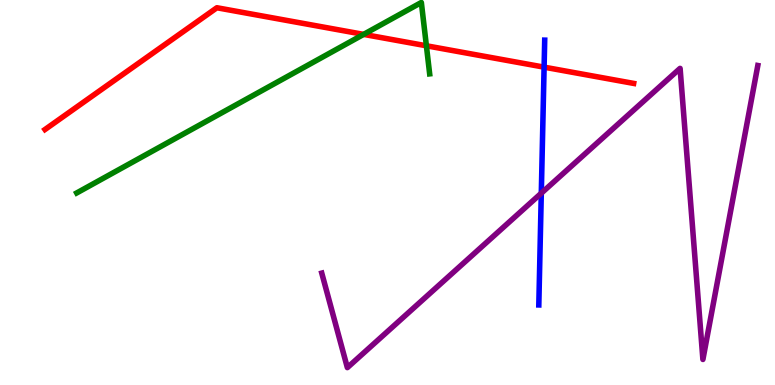[{'lines': ['blue', 'red'], 'intersections': [{'x': 7.02, 'y': 8.26}]}, {'lines': ['green', 'red'], 'intersections': [{'x': 4.69, 'y': 9.11}, {'x': 5.5, 'y': 8.81}]}, {'lines': ['purple', 'red'], 'intersections': []}, {'lines': ['blue', 'green'], 'intersections': []}, {'lines': ['blue', 'purple'], 'intersections': [{'x': 6.98, 'y': 4.98}]}, {'lines': ['green', 'purple'], 'intersections': []}]